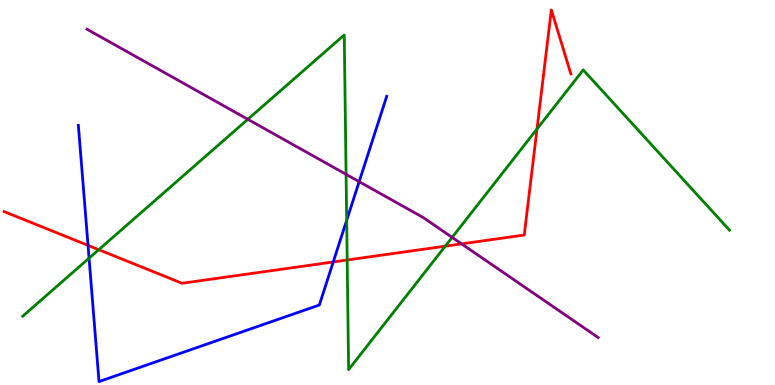[{'lines': ['blue', 'red'], 'intersections': [{'x': 1.14, 'y': 3.63}, {'x': 4.3, 'y': 3.2}]}, {'lines': ['green', 'red'], 'intersections': [{'x': 1.27, 'y': 3.51}, {'x': 4.48, 'y': 3.25}, {'x': 5.75, 'y': 3.61}, {'x': 6.93, 'y': 6.65}]}, {'lines': ['purple', 'red'], 'intersections': [{'x': 5.96, 'y': 3.67}]}, {'lines': ['blue', 'green'], 'intersections': [{'x': 1.15, 'y': 3.29}, {'x': 4.47, 'y': 4.28}]}, {'lines': ['blue', 'purple'], 'intersections': [{'x': 4.63, 'y': 5.28}]}, {'lines': ['green', 'purple'], 'intersections': [{'x': 3.2, 'y': 6.9}, {'x': 4.47, 'y': 5.47}, {'x': 5.83, 'y': 3.83}]}]